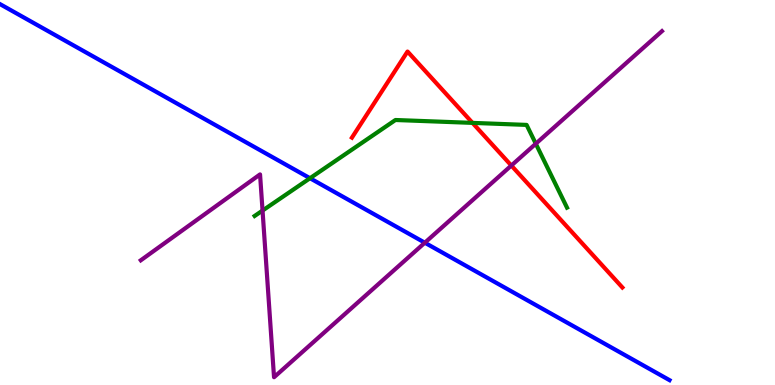[{'lines': ['blue', 'red'], 'intersections': []}, {'lines': ['green', 'red'], 'intersections': [{'x': 6.1, 'y': 6.81}]}, {'lines': ['purple', 'red'], 'intersections': [{'x': 6.6, 'y': 5.7}]}, {'lines': ['blue', 'green'], 'intersections': [{'x': 4.0, 'y': 5.37}]}, {'lines': ['blue', 'purple'], 'intersections': [{'x': 5.48, 'y': 3.7}]}, {'lines': ['green', 'purple'], 'intersections': [{'x': 3.39, 'y': 4.53}, {'x': 6.91, 'y': 6.27}]}]